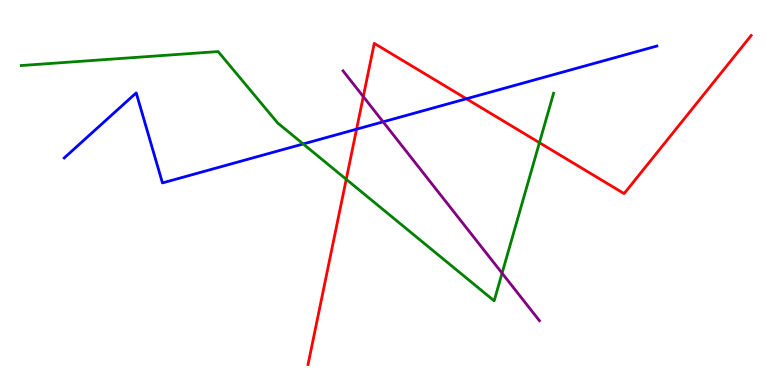[{'lines': ['blue', 'red'], 'intersections': [{'x': 4.6, 'y': 6.64}, {'x': 6.02, 'y': 7.43}]}, {'lines': ['green', 'red'], 'intersections': [{'x': 4.47, 'y': 5.34}, {'x': 6.96, 'y': 6.29}]}, {'lines': ['purple', 'red'], 'intersections': [{'x': 4.69, 'y': 7.49}]}, {'lines': ['blue', 'green'], 'intersections': [{'x': 3.91, 'y': 6.26}]}, {'lines': ['blue', 'purple'], 'intersections': [{'x': 4.94, 'y': 6.84}]}, {'lines': ['green', 'purple'], 'intersections': [{'x': 6.48, 'y': 2.9}]}]